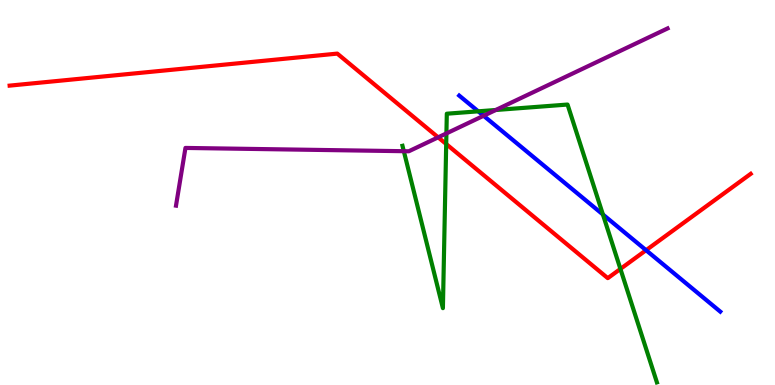[{'lines': ['blue', 'red'], 'intersections': [{'x': 8.34, 'y': 3.5}]}, {'lines': ['green', 'red'], 'intersections': [{'x': 5.76, 'y': 6.26}, {'x': 8.01, 'y': 3.01}]}, {'lines': ['purple', 'red'], 'intersections': [{'x': 5.65, 'y': 6.43}]}, {'lines': ['blue', 'green'], 'intersections': [{'x': 6.17, 'y': 7.11}, {'x': 7.78, 'y': 4.43}]}, {'lines': ['blue', 'purple'], 'intersections': [{'x': 6.24, 'y': 6.99}]}, {'lines': ['green', 'purple'], 'intersections': [{'x': 5.21, 'y': 6.07}, {'x': 5.76, 'y': 6.53}, {'x': 6.4, 'y': 7.14}]}]